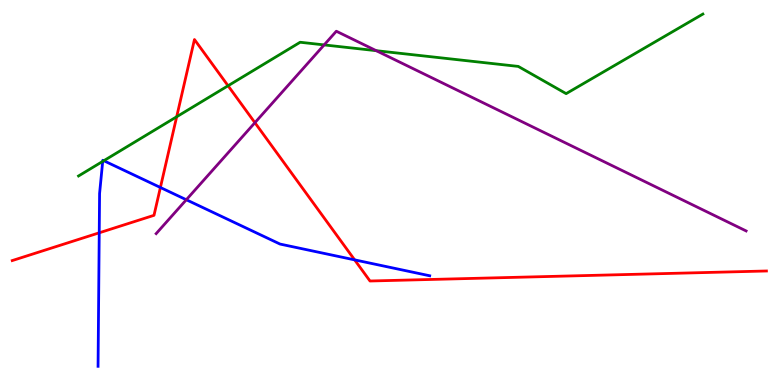[{'lines': ['blue', 'red'], 'intersections': [{'x': 1.28, 'y': 3.95}, {'x': 2.07, 'y': 5.13}, {'x': 4.58, 'y': 3.25}]}, {'lines': ['green', 'red'], 'intersections': [{'x': 2.28, 'y': 6.97}, {'x': 2.94, 'y': 7.77}]}, {'lines': ['purple', 'red'], 'intersections': [{'x': 3.29, 'y': 6.81}]}, {'lines': ['blue', 'green'], 'intersections': [{'x': 1.33, 'y': 5.81}, {'x': 1.34, 'y': 5.83}]}, {'lines': ['blue', 'purple'], 'intersections': [{'x': 2.4, 'y': 4.81}]}, {'lines': ['green', 'purple'], 'intersections': [{'x': 4.18, 'y': 8.83}, {'x': 4.85, 'y': 8.68}]}]